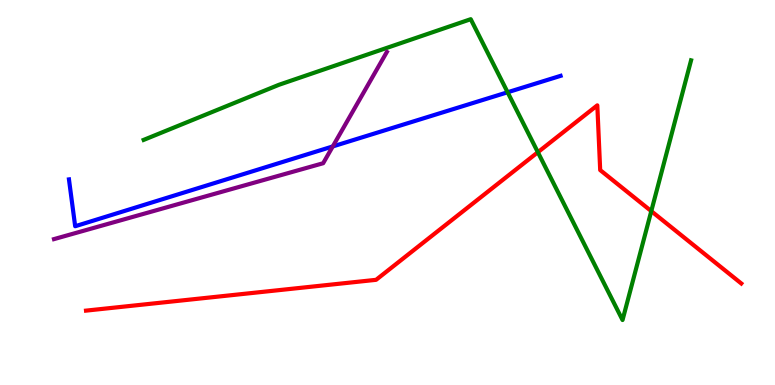[{'lines': ['blue', 'red'], 'intersections': []}, {'lines': ['green', 'red'], 'intersections': [{'x': 6.94, 'y': 6.05}, {'x': 8.4, 'y': 4.52}]}, {'lines': ['purple', 'red'], 'intersections': []}, {'lines': ['blue', 'green'], 'intersections': [{'x': 6.55, 'y': 7.6}]}, {'lines': ['blue', 'purple'], 'intersections': [{'x': 4.29, 'y': 6.2}]}, {'lines': ['green', 'purple'], 'intersections': []}]